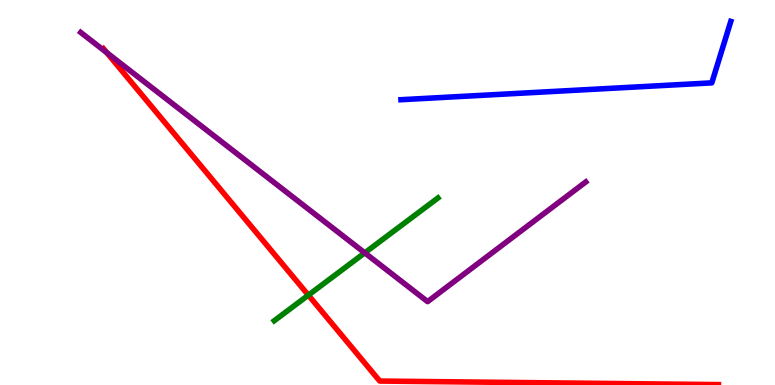[{'lines': ['blue', 'red'], 'intersections': []}, {'lines': ['green', 'red'], 'intersections': [{'x': 3.98, 'y': 2.33}]}, {'lines': ['purple', 'red'], 'intersections': [{'x': 1.38, 'y': 8.63}]}, {'lines': ['blue', 'green'], 'intersections': []}, {'lines': ['blue', 'purple'], 'intersections': []}, {'lines': ['green', 'purple'], 'intersections': [{'x': 4.71, 'y': 3.43}]}]